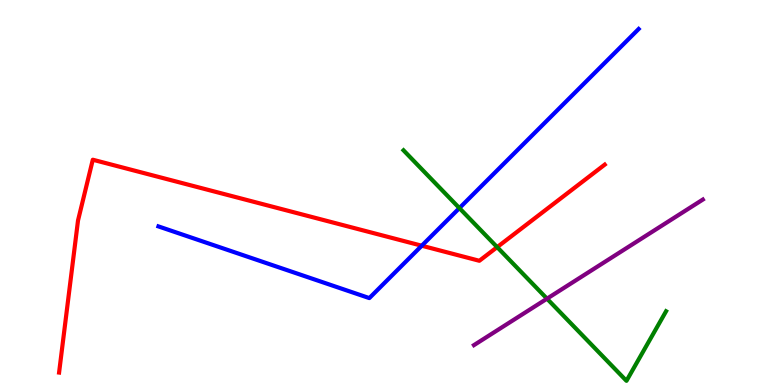[{'lines': ['blue', 'red'], 'intersections': [{'x': 5.44, 'y': 3.62}]}, {'lines': ['green', 'red'], 'intersections': [{'x': 6.41, 'y': 3.58}]}, {'lines': ['purple', 'red'], 'intersections': []}, {'lines': ['blue', 'green'], 'intersections': [{'x': 5.93, 'y': 4.59}]}, {'lines': ['blue', 'purple'], 'intersections': []}, {'lines': ['green', 'purple'], 'intersections': [{'x': 7.06, 'y': 2.24}]}]